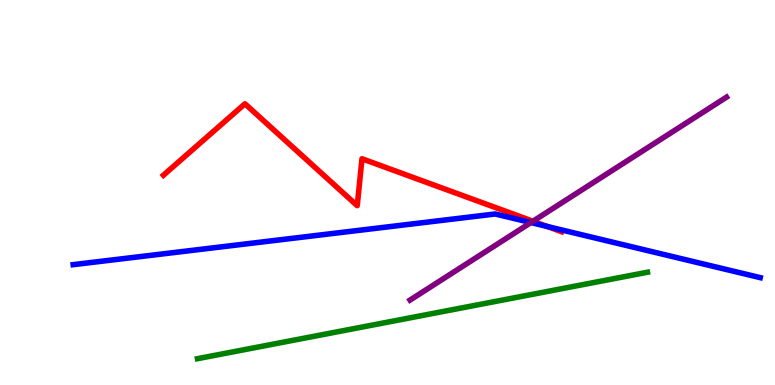[{'lines': ['blue', 'red'], 'intersections': [{'x': 7.06, 'y': 4.12}]}, {'lines': ['green', 'red'], 'intersections': []}, {'lines': ['purple', 'red'], 'intersections': [{'x': 6.88, 'y': 4.25}]}, {'lines': ['blue', 'green'], 'intersections': []}, {'lines': ['blue', 'purple'], 'intersections': [{'x': 6.85, 'y': 4.22}]}, {'lines': ['green', 'purple'], 'intersections': []}]